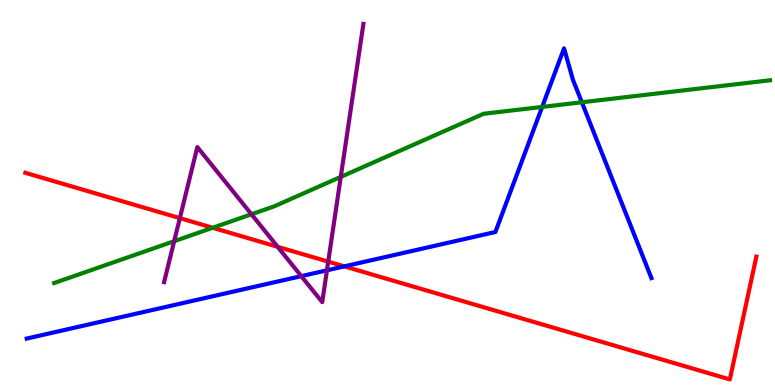[{'lines': ['blue', 'red'], 'intersections': [{'x': 4.44, 'y': 3.08}]}, {'lines': ['green', 'red'], 'intersections': [{'x': 2.74, 'y': 4.08}]}, {'lines': ['purple', 'red'], 'intersections': [{'x': 2.32, 'y': 4.33}, {'x': 3.58, 'y': 3.59}, {'x': 4.24, 'y': 3.2}]}, {'lines': ['blue', 'green'], 'intersections': [{'x': 7.0, 'y': 7.22}, {'x': 7.51, 'y': 7.34}]}, {'lines': ['blue', 'purple'], 'intersections': [{'x': 3.89, 'y': 2.83}, {'x': 4.22, 'y': 2.98}]}, {'lines': ['green', 'purple'], 'intersections': [{'x': 2.25, 'y': 3.73}, {'x': 3.24, 'y': 4.43}, {'x': 4.4, 'y': 5.4}]}]